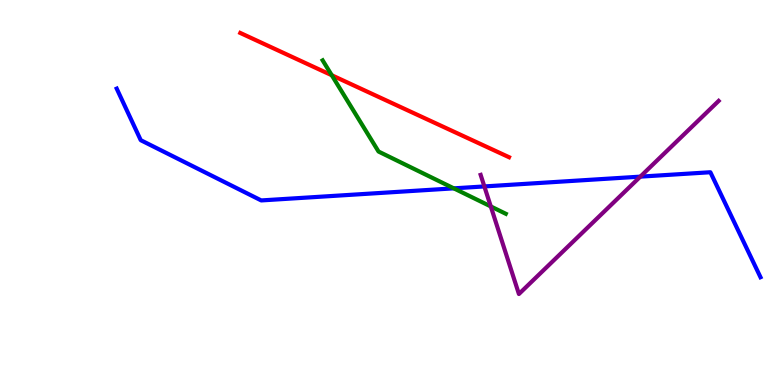[{'lines': ['blue', 'red'], 'intersections': []}, {'lines': ['green', 'red'], 'intersections': [{'x': 4.28, 'y': 8.05}]}, {'lines': ['purple', 'red'], 'intersections': []}, {'lines': ['blue', 'green'], 'intersections': [{'x': 5.86, 'y': 5.11}]}, {'lines': ['blue', 'purple'], 'intersections': [{'x': 6.25, 'y': 5.16}, {'x': 8.26, 'y': 5.41}]}, {'lines': ['green', 'purple'], 'intersections': [{'x': 6.33, 'y': 4.64}]}]